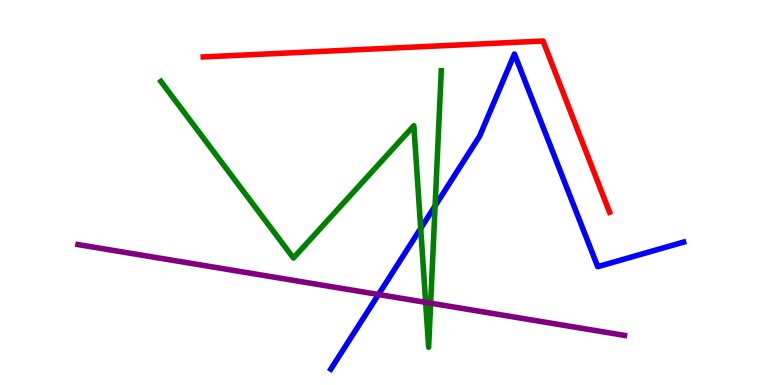[{'lines': ['blue', 'red'], 'intersections': []}, {'lines': ['green', 'red'], 'intersections': []}, {'lines': ['purple', 'red'], 'intersections': []}, {'lines': ['blue', 'green'], 'intersections': [{'x': 5.43, 'y': 4.07}, {'x': 5.61, 'y': 4.65}]}, {'lines': ['blue', 'purple'], 'intersections': [{'x': 4.88, 'y': 2.35}]}, {'lines': ['green', 'purple'], 'intersections': [{'x': 5.49, 'y': 2.15}, {'x': 5.56, 'y': 2.13}]}]